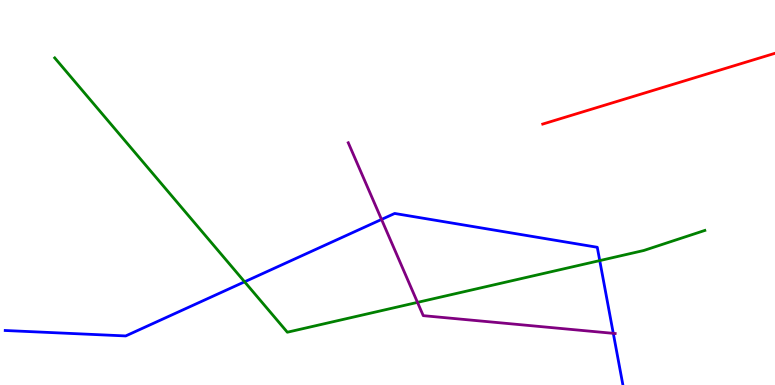[{'lines': ['blue', 'red'], 'intersections': []}, {'lines': ['green', 'red'], 'intersections': []}, {'lines': ['purple', 'red'], 'intersections': []}, {'lines': ['blue', 'green'], 'intersections': [{'x': 3.16, 'y': 2.68}, {'x': 7.74, 'y': 3.23}]}, {'lines': ['blue', 'purple'], 'intersections': [{'x': 4.92, 'y': 4.3}, {'x': 7.91, 'y': 1.34}]}, {'lines': ['green', 'purple'], 'intersections': [{'x': 5.39, 'y': 2.15}]}]